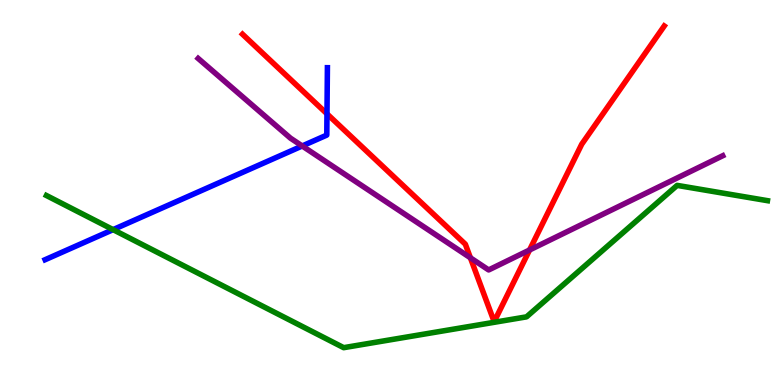[{'lines': ['blue', 'red'], 'intersections': [{'x': 4.22, 'y': 7.04}]}, {'lines': ['green', 'red'], 'intersections': []}, {'lines': ['purple', 'red'], 'intersections': [{'x': 6.07, 'y': 3.3}, {'x': 6.83, 'y': 3.51}]}, {'lines': ['blue', 'green'], 'intersections': [{'x': 1.46, 'y': 4.04}]}, {'lines': ['blue', 'purple'], 'intersections': [{'x': 3.9, 'y': 6.21}]}, {'lines': ['green', 'purple'], 'intersections': []}]